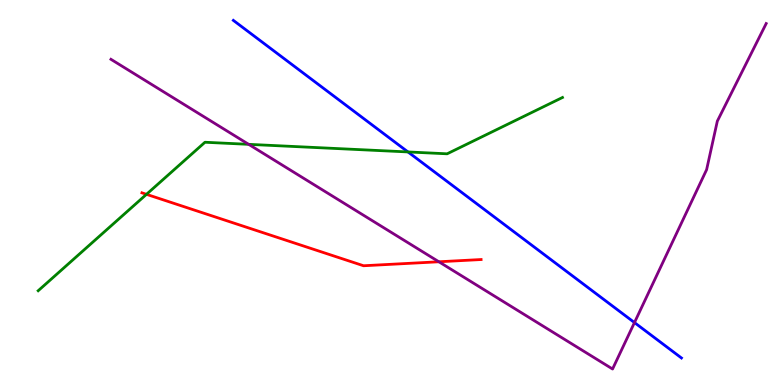[{'lines': ['blue', 'red'], 'intersections': []}, {'lines': ['green', 'red'], 'intersections': [{'x': 1.89, 'y': 4.95}]}, {'lines': ['purple', 'red'], 'intersections': [{'x': 5.66, 'y': 3.2}]}, {'lines': ['blue', 'green'], 'intersections': [{'x': 5.26, 'y': 6.05}]}, {'lines': ['blue', 'purple'], 'intersections': [{'x': 8.19, 'y': 1.62}]}, {'lines': ['green', 'purple'], 'intersections': [{'x': 3.21, 'y': 6.25}]}]